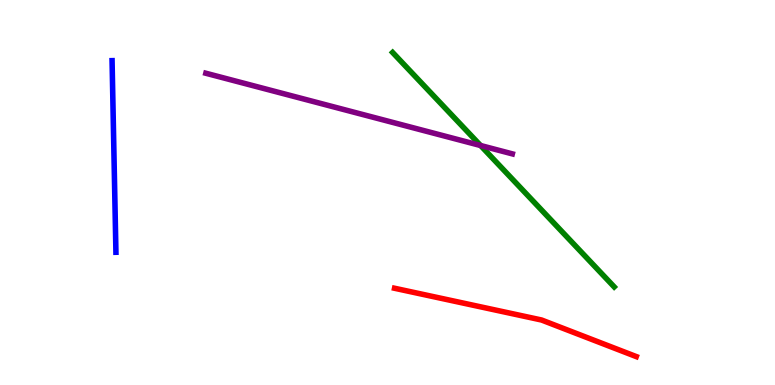[{'lines': ['blue', 'red'], 'intersections': []}, {'lines': ['green', 'red'], 'intersections': []}, {'lines': ['purple', 'red'], 'intersections': []}, {'lines': ['blue', 'green'], 'intersections': []}, {'lines': ['blue', 'purple'], 'intersections': []}, {'lines': ['green', 'purple'], 'intersections': [{'x': 6.2, 'y': 6.22}]}]